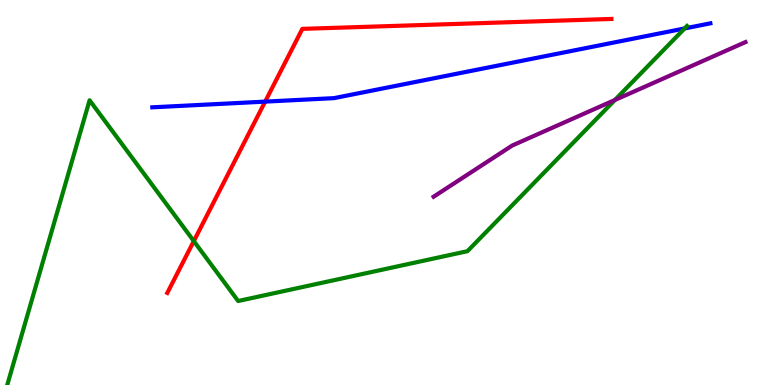[{'lines': ['blue', 'red'], 'intersections': [{'x': 3.42, 'y': 7.36}]}, {'lines': ['green', 'red'], 'intersections': [{'x': 2.5, 'y': 3.74}]}, {'lines': ['purple', 'red'], 'intersections': []}, {'lines': ['blue', 'green'], 'intersections': [{'x': 8.83, 'y': 9.26}]}, {'lines': ['blue', 'purple'], 'intersections': []}, {'lines': ['green', 'purple'], 'intersections': [{'x': 7.93, 'y': 7.4}]}]